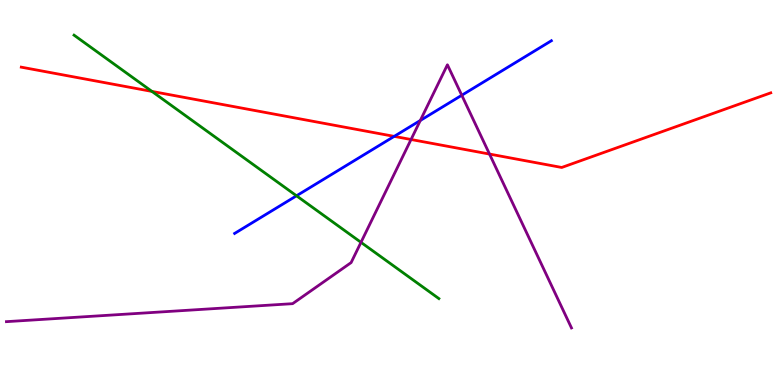[{'lines': ['blue', 'red'], 'intersections': [{'x': 5.09, 'y': 6.46}]}, {'lines': ['green', 'red'], 'intersections': [{'x': 1.96, 'y': 7.63}]}, {'lines': ['purple', 'red'], 'intersections': [{'x': 5.3, 'y': 6.38}, {'x': 6.32, 'y': 6.0}]}, {'lines': ['blue', 'green'], 'intersections': [{'x': 3.83, 'y': 4.91}]}, {'lines': ['blue', 'purple'], 'intersections': [{'x': 5.42, 'y': 6.87}, {'x': 5.96, 'y': 7.53}]}, {'lines': ['green', 'purple'], 'intersections': [{'x': 4.66, 'y': 3.71}]}]